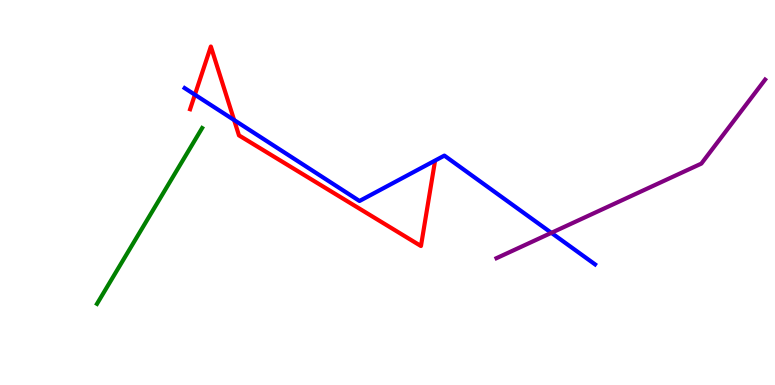[{'lines': ['blue', 'red'], 'intersections': [{'x': 2.51, 'y': 7.54}, {'x': 3.02, 'y': 6.88}]}, {'lines': ['green', 'red'], 'intersections': []}, {'lines': ['purple', 'red'], 'intersections': []}, {'lines': ['blue', 'green'], 'intersections': []}, {'lines': ['blue', 'purple'], 'intersections': [{'x': 7.11, 'y': 3.95}]}, {'lines': ['green', 'purple'], 'intersections': []}]